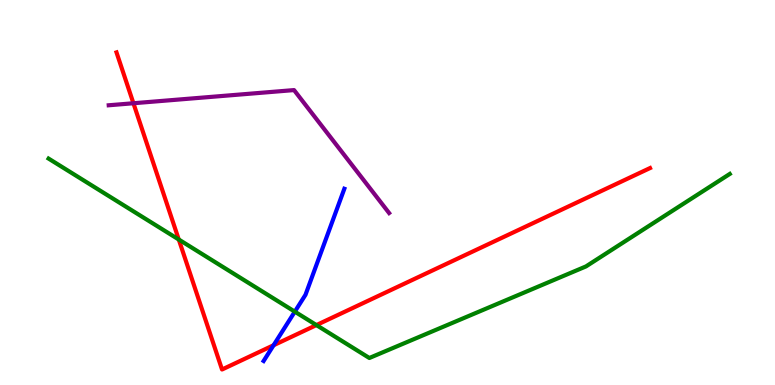[{'lines': ['blue', 'red'], 'intersections': [{'x': 3.53, 'y': 1.03}]}, {'lines': ['green', 'red'], 'intersections': [{'x': 2.31, 'y': 3.78}, {'x': 4.08, 'y': 1.56}]}, {'lines': ['purple', 'red'], 'intersections': [{'x': 1.72, 'y': 7.32}]}, {'lines': ['blue', 'green'], 'intersections': [{'x': 3.8, 'y': 1.9}]}, {'lines': ['blue', 'purple'], 'intersections': []}, {'lines': ['green', 'purple'], 'intersections': []}]